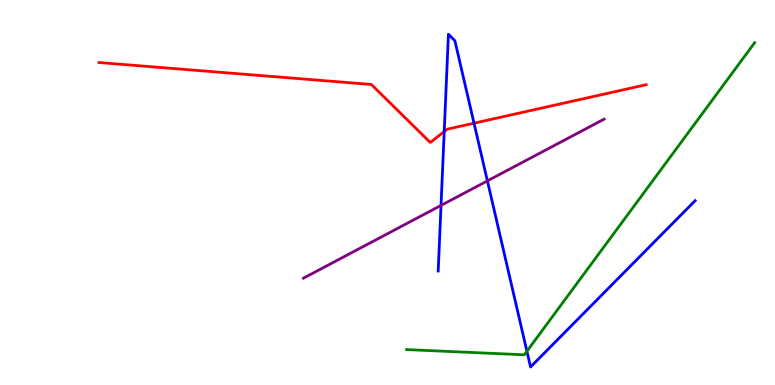[{'lines': ['blue', 'red'], 'intersections': [{'x': 5.73, 'y': 6.58}, {'x': 6.12, 'y': 6.8}]}, {'lines': ['green', 'red'], 'intersections': []}, {'lines': ['purple', 'red'], 'intersections': []}, {'lines': ['blue', 'green'], 'intersections': [{'x': 6.8, 'y': 0.877}]}, {'lines': ['blue', 'purple'], 'intersections': [{'x': 5.69, 'y': 4.66}, {'x': 6.29, 'y': 5.3}]}, {'lines': ['green', 'purple'], 'intersections': []}]